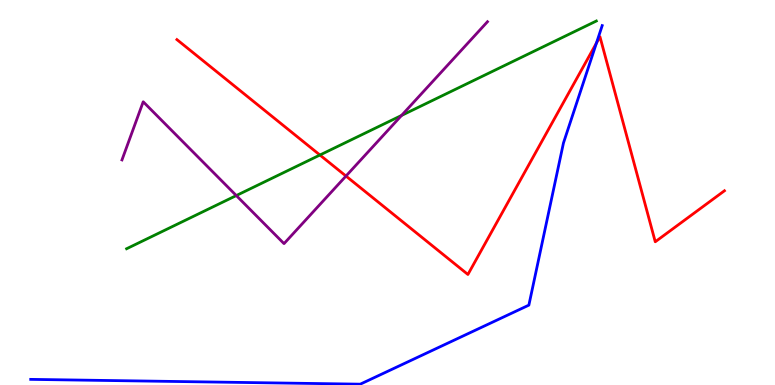[{'lines': ['blue', 'red'], 'intersections': [{'x': 7.7, 'y': 8.88}]}, {'lines': ['green', 'red'], 'intersections': [{'x': 4.13, 'y': 5.97}]}, {'lines': ['purple', 'red'], 'intersections': [{'x': 4.46, 'y': 5.43}]}, {'lines': ['blue', 'green'], 'intersections': []}, {'lines': ['blue', 'purple'], 'intersections': []}, {'lines': ['green', 'purple'], 'intersections': [{'x': 3.05, 'y': 4.92}, {'x': 5.18, 'y': 7.0}]}]